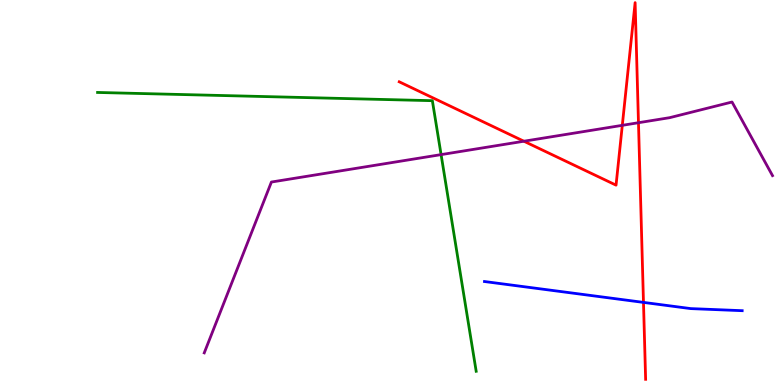[{'lines': ['blue', 'red'], 'intersections': [{'x': 8.3, 'y': 2.15}]}, {'lines': ['green', 'red'], 'intersections': []}, {'lines': ['purple', 'red'], 'intersections': [{'x': 6.76, 'y': 6.33}, {'x': 8.03, 'y': 6.74}, {'x': 8.24, 'y': 6.81}]}, {'lines': ['blue', 'green'], 'intersections': []}, {'lines': ['blue', 'purple'], 'intersections': []}, {'lines': ['green', 'purple'], 'intersections': [{'x': 5.69, 'y': 5.98}]}]